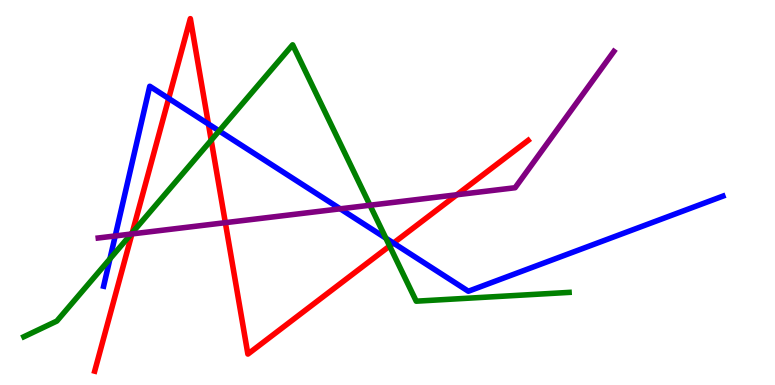[{'lines': ['blue', 'red'], 'intersections': [{'x': 2.18, 'y': 7.44}, {'x': 2.69, 'y': 6.78}, {'x': 5.08, 'y': 3.69}]}, {'lines': ['green', 'red'], 'intersections': [{'x': 1.71, 'y': 3.96}, {'x': 2.73, 'y': 6.36}, {'x': 5.03, 'y': 3.61}]}, {'lines': ['purple', 'red'], 'intersections': [{'x': 1.7, 'y': 3.92}, {'x': 2.91, 'y': 4.22}, {'x': 5.89, 'y': 4.94}]}, {'lines': ['blue', 'green'], 'intersections': [{'x': 1.42, 'y': 3.28}, {'x': 2.83, 'y': 6.6}, {'x': 4.98, 'y': 3.81}]}, {'lines': ['blue', 'purple'], 'intersections': [{'x': 1.49, 'y': 3.87}, {'x': 4.39, 'y': 4.58}]}, {'lines': ['green', 'purple'], 'intersections': [{'x': 1.69, 'y': 3.92}, {'x': 4.77, 'y': 4.67}]}]